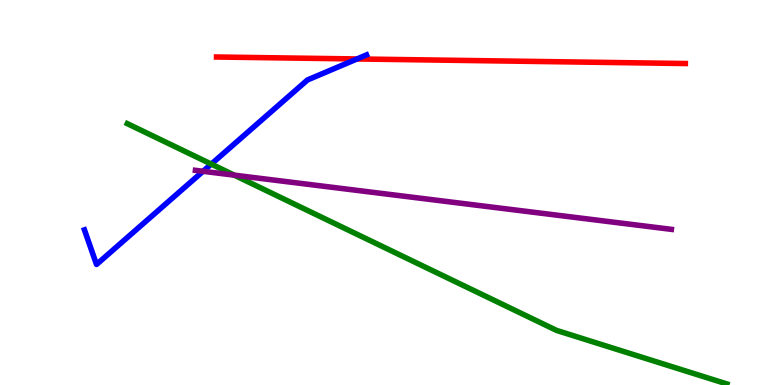[{'lines': ['blue', 'red'], 'intersections': [{'x': 4.61, 'y': 8.47}]}, {'lines': ['green', 'red'], 'intersections': []}, {'lines': ['purple', 'red'], 'intersections': []}, {'lines': ['blue', 'green'], 'intersections': [{'x': 2.73, 'y': 5.74}]}, {'lines': ['blue', 'purple'], 'intersections': [{'x': 2.62, 'y': 5.55}]}, {'lines': ['green', 'purple'], 'intersections': [{'x': 3.02, 'y': 5.45}]}]